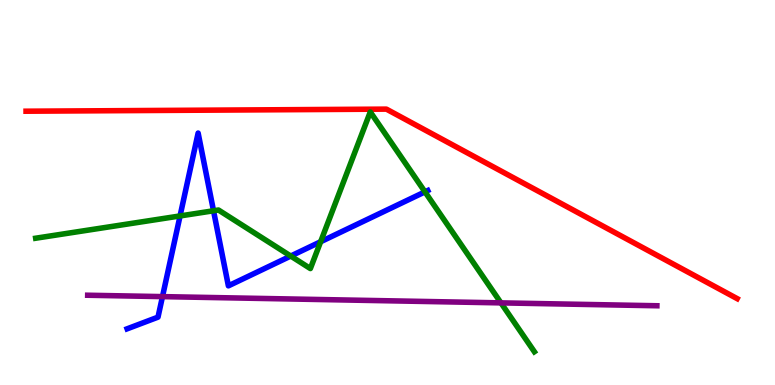[{'lines': ['blue', 'red'], 'intersections': []}, {'lines': ['green', 'red'], 'intersections': []}, {'lines': ['purple', 'red'], 'intersections': []}, {'lines': ['blue', 'green'], 'intersections': [{'x': 2.32, 'y': 4.39}, {'x': 2.76, 'y': 4.53}, {'x': 3.75, 'y': 3.35}, {'x': 4.14, 'y': 3.72}, {'x': 5.48, 'y': 5.02}]}, {'lines': ['blue', 'purple'], 'intersections': [{'x': 2.1, 'y': 2.3}]}, {'lines': ['green', 'purple'], 'intersections': [{'x': 6.46, 'y': 2.13}]}]